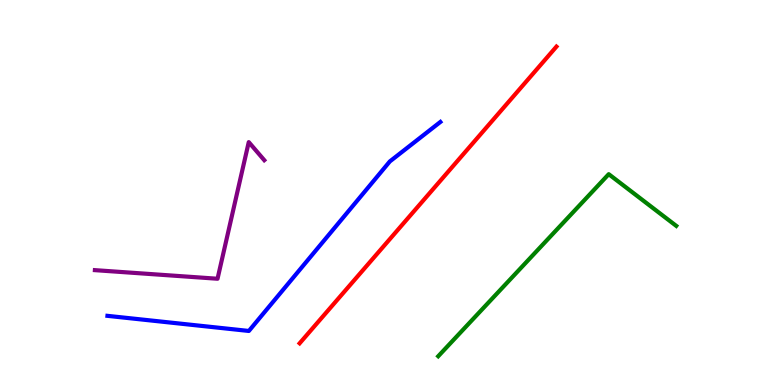[{'lines': ['blue', 'red'], 'intersections': []}, {'lines': ['green', 'red'], 'intersections': []}, {'lines': ['purple', 'red'], 'intersections': []}, {'lines': ['blue', 'green'], 'intersections': []}, {'lines': ['blue', 'purple'], 'intersections': []}, {'lines': ['green', 'purple'], 'intersections': []}]